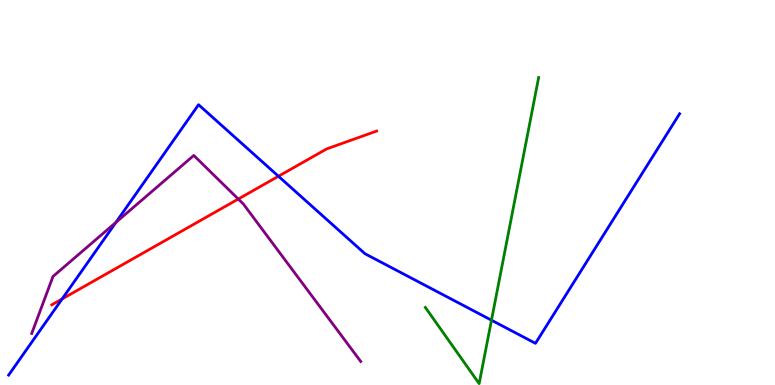[{'lines': ['blue', 'red'], 'intersections': [{'x': 0.801, 'y': 2.23}, {'x': 3.59, 'y': 5.42}]}, {'lines': ['green', 'red'], 'intersections': []}, {'lines': ['purple', 'red'], 'intersections': [{'x': 3.07, 'y': 4.83}]}, {'lines': ['blue', 'green'], 'intersections': [{'x': 6.34, 'y': 1.68}]}, {'lines': ['blue', 'purple'], 'intersections': [{'x': 1.5, 'y': 4.22}]}, {'lines': ['green', 'purple'], 'intersections': []}]